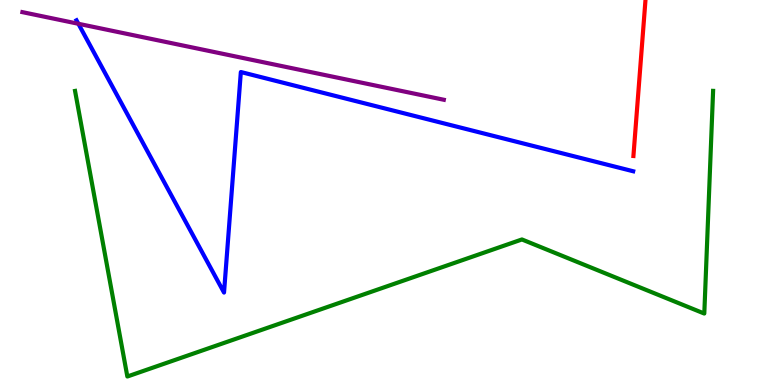[{'lines': ['blue', 'red'], 'intersections': []}, {'lines': ['green', 'red'], 'intersections': []}, {'lines': ['purple', 'red'], 'intersections': []}, {'lines': ['blue', 'green'], 'intersections': []}, {'lines': ['blue', 'purple'], 'intersections': [{'x': 1.01, 'y': 9.38}]}, {'lines': ['green', 'purple'], 'intersections': []}]